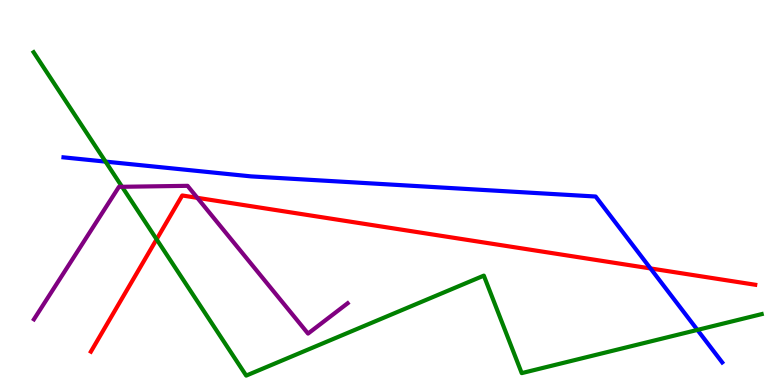[{'lines': ['blue', 'red'], 'intersections': [{'x': 8.39, 'y': 3.03}]}, {'lines': ['green', 'red'], 'intersections': [{'x': 2.02, 'y': 3.78}]}, {'lines': ['purple', 'red'], 'intersections': [{'x': 2.55, 'y': 4.86}]}, {'lines': ['blue', 'green'], 'intersections': [{'x': 1.36, 'y': 5.8}, {'x': 9.0, 'y': 1.43}]}, {'lines': ['blue', 'purple'], 'intersections': []}, {'lines': ['green', 'purple'], 'intersections': [{'x': 1.58, 'y': 5.15}]}]